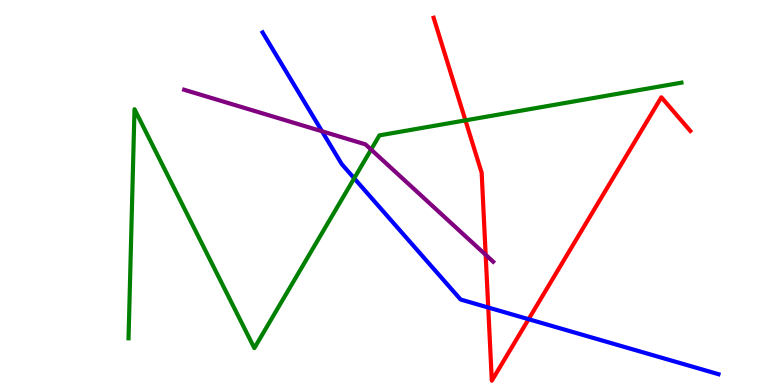[{'lines': ['blue', 'red'], 'intersections': [{'x': 6.3, 'y': 2.01}, {'x': 6.82, 'y': 1.71}]}, {'lines': ['green', 'red'], 'intersections': [{'x': 6.01, 'y': 6.87}]}, {'lines': ['purple', 'red'], 'intersections': [{'x': 6.27, 'y': 3.38}]}, {'lines': ['blue', 'green'], 'intersections': [{'x': 4.57, 'y': 5.37}]}, {'lines': ['blue', 'purple'], 'intersections': [{'x': 4.16, 'y': 6.59}]}, {'lines': ['green', 'purple'], 'intersections': [{'x': 4.79, 'y': 6.12}]}]